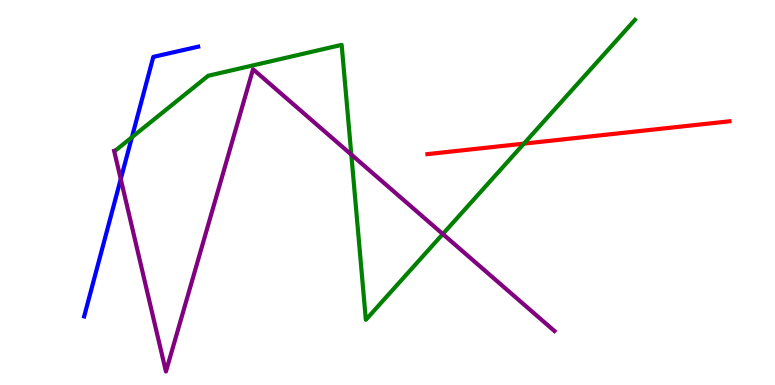[{'lines': ['blue', 'red'], 'intersections': []}, {'lines': ['green', 'red'], 'intersections': [{'x': 6.76, 'y': 6.27}]}, {'lines': ['purple', 'red'], 'intersections': []}, {'lines': ['blue', 'green'], 'intersections': [{'x': 1.7, 'y': 6.43}]}, {'lines': ['blue', 'purple'], 'intersections': [{'x': 1.56, 'y': 5.35}]}, {'lines': ['green', 'purple'], 'intersections': [{'x': 4.53, 'y': 5.98}, {'x': 5.71, 'y': 3.92}]}]